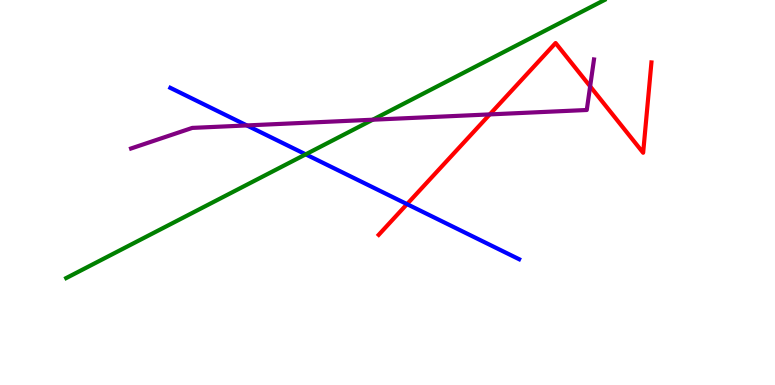[{'lines': ['blue', 'red'], 'intersections': [{'x': 5.25, 'y': 4.7}]}, {'lines': ['green', 'red'], 'intersections': []}, {'lines': ['purple', 'red'], 'intersections': [{'x': 6.32, 'y': 7.03}, {'x': 7.61, 'y': 7.76}]}, {'lines': ['blue', 'green'], 'intersections': [{'x': 3.94, 'y': 5.99}]}, {'lines': ['blue', 'purple'], 'intersections': [{'x': 3.19, 'y': 6.74}]}, {'lines': ['green', 'purple'], 'intersections': [{'x': 4.81, 'y': 6.89}]}]